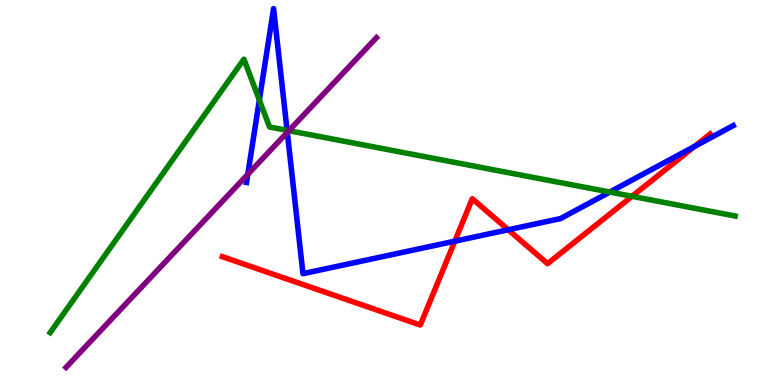[{'lines': ['blue', 'red'], 'intersections': [{'x': 5.87, 'y': 3.74}, {'x': 6.56, 'y': 4.03}, {'x': 8.96, 'y': 6.2}]}, {'lines': ['green', 'red'], 'intersections': [{'x': 8.16, 'y': 4.9}]}, {'lines': ['purple', 'red'], 'intersections': []}, {'lines': ['blue', 'green'], 'intersections': [{'x': 3.35, 'y': 7.4}, {'x': 3.7, 'y': 6.61}, {'x': 7.87, 'y': 5.01}]}, {'lines': ['blue', 'purple'], 'intersections': [{'x': 3.2, 'y': 5.47}, {'x': 3.71, 'y': 6.56}]}, {'lines': ['green', 'purple'], 'intersections': [{'x': 3.73, 'y': 6.61}]}]